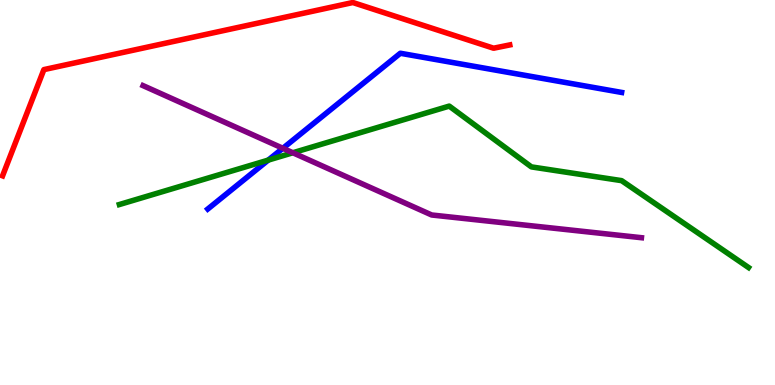[{'lines': ['blue', 'red'], 'intersections': []}, {'lines': ['green', 'red'], 'intersections': []}, {'lines': ['purple', 'red'], 'intersections': []}, {'lines': ['blue', 'green'], 'intersections': [{'x': 3.46, 'y': 5.84}]}, {'lines': ['blue', 'purple'], 'intersections': [{'x': 3.65, 'y': 6.15}]}, {'lines': ['green', 'purple'], 'intersections': [{'x': 3.78, 'y': 6.03}]}]